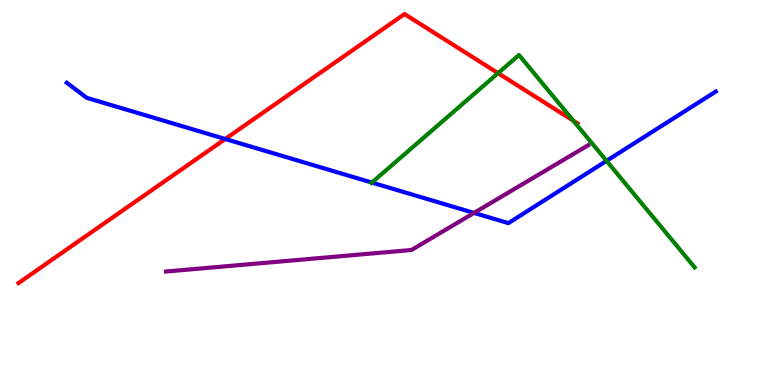[{'lines': ['blue', 'red'], 'intersections': [{'x': 2.91, 'y': 6.39}]}, {'lines': ['green', 'red'], 'intersections': [{'x': 6.43, 'y': 8.1}, {'x': 7.4, 'y': 6.86}]}, {'lines': ['purple', 'red'], 'intersections': []}, {'lines': ['blue', 'green'], 'intersections': [{'x': 4.8, 'y': 5.26}, {'x': 7.83, 'y': 5.82}]}, {'lines': ['blue', 'purple'], 'intersections': [{'x': 6.12, 'y': 4.47}]}, {'lines': ['green', 'purple'], 'intersections': []}]